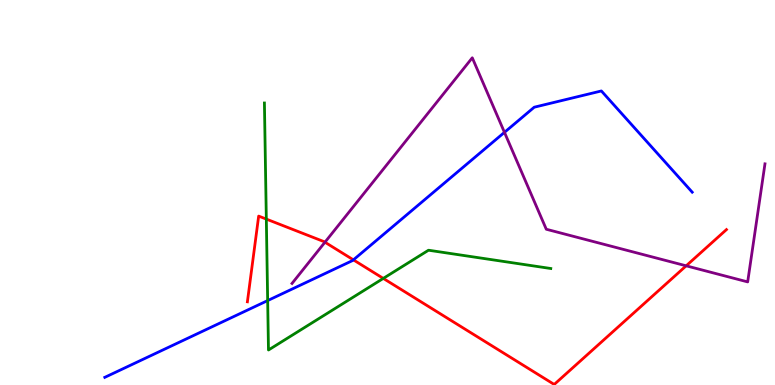[{'lines': ['blue', 'red'], 'intersections': [{'x': 4.56, 'y': 3.25}]}, {'lines': ['green', 'red'], 'intersections': [{'x': 3.44, 'y': 4.31}, {'x': 4.95, 'y': 2.77}]}, {'lines': ['purple', 'red'], 'intersections': [{'x': 4.19, 'y': 3.71}, {'x': 8.85, 'y': 3.1}]}, {'lines': ['blue', 'green'], 'intersections': [{'x': 3.45, 'y': 2.19}]}, {'lines': ['blue', 'purple'], 'intersections': [{'x': 6.51, 'y': 6.56}]}, {'lines': ['green', 'purple'], 'intersections': []}]